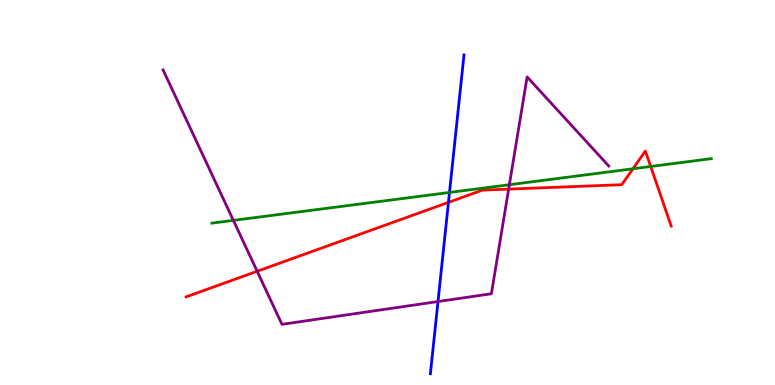[{'lines': ['blue', 'red'], 'intersections': [{'x': 5.79, 'y': 4.74}]}, {'lines': ['green', 'red'], 'intersections': [{'x': 8.17, 'y': 5.62}, {'x': 8.4, 'y': 5.68}]}, {'lines': ['purple', 'red'], 'intersections': [{'x': 3.32, 'y': 2.95}, {'x': 6.56, 'y': 5.09}]}, {'lines': ['blue', 'green'], 'intersections': [{'x': 5.8, 'y': 5.0}]}, {'lines': ['blue', 'purple'], 'intersections': [{'x': 5.65, 'y': 2.17}]}, {'lines': ['green', 'purple'], 'intersections': [{'x': 3.01, 'y': 4.28}, {'x': 6.57, 'y': 5.2}]}]